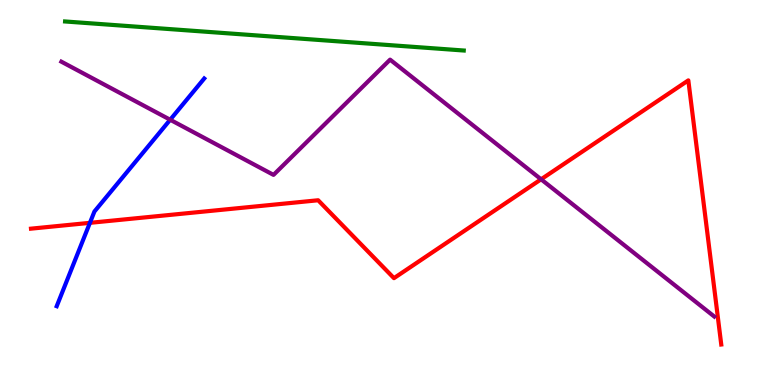[{'lines': ['blue', 'red'], 'intersections': [{'x': 1.16, 'y': 4.21}]}, {'lines': ['green', 'red'], 'intersections': []}, {'lines': ['purple', 'red'], 'intersections': [{'x': 6.98, 'y': 5.34}]}, {'lines': ['blue', 'green'], 'intersections': []}, {'lines': ['blue', 'purple'], 'intersections': [{'x': 2.2, 'y': 6.89}]}, {'lines': ['green', 'purple'], 'intersections': []}]